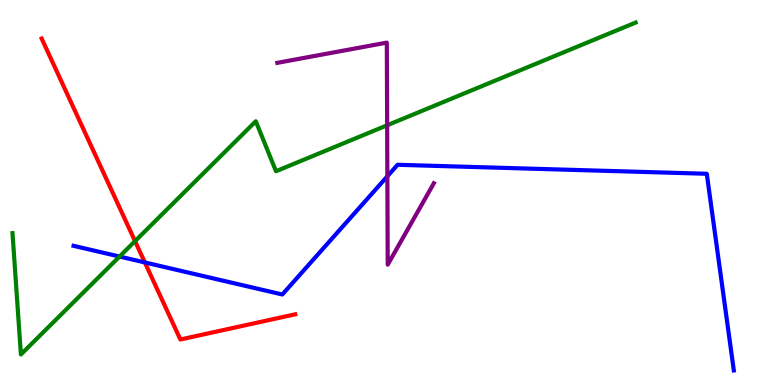[{'lines': ['blue', 'red'], 'intersections': [{'x': 1.87, 'y': 3.18}]}, {'lines': ['green', 'red'], 'intersections': [{'x': 1.74, 'y': 3.74}]}, {'lines': ['purple', 'red'], 'intersections': []}, {'lines': ['blue', 'green'], 'intersections': [{'x': 1.54, 'y': 3.34}]}, {'lines': ['blue', 'purple'], 'intersections': [{'x': 5.0, 'y': 5.42}]}, {'lines': ['green', 'purple'], 'intersections': [{'x': 5.0, 'y': 6.75}]}]